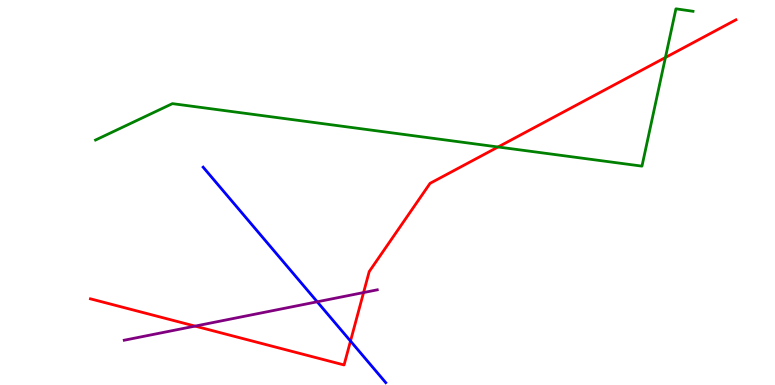[{'lines': ['blue', 'red'], 'intersections': [{'x': 4.52, 'y': 1.14}]}, {'lines': ['green', 'red'], 'intersections': [{'x': 6.43, 'y': 6.18}, {'x': 8.59, 'y': 8.51}]}, {'lines': ['purple', 'red'], 'intersections': [{'x': 2.52, 'y': 1.53}, {'x': 4.69, 'y': 2.4}]}, {'lines': ['blue', 'green'], 'intersections': []}, {'lines': ['blue', 'purple'], 'intersections': [{'x': 4.09, 'y': 2.16}]}, {'lines': ['green', 'purple'], 'intersections': []}]